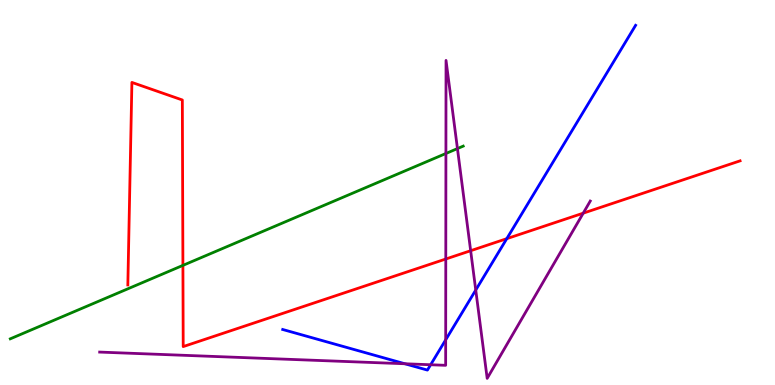[{'lines': ['blue', 'red'], 'intersections': [{'x': 6.54, 'y': 3.8}]}, {'lines': ['green', 'red'], 'intersections': [{'x': 2.36, 'y': 3.11}]}, {'lines': ['purple', 'red'], 'intersections': [{'x': 5.75, 'y': 3.27}, {'x': 6.07, 'y': 3.49}, {'x': 7.53, 'y': 4.46}]}, {'lines': ['blue', 'green'], 'intersections': []}, {'lines': ['blue', 'purple'], 'intersections': [{'x': 5.22, 'y': 0.552}, {'x': 5.56, 'y': 0.526}, {'x': 5.75, 'y': 1.17}, {'x': 6.14, 'y': 2.47}]}, {'lines': ['green', 'purple'], 'intersections': [{'x': 5.75, 'y': 6.01}, {'x': 5.9, 'y': 6.14}]}]